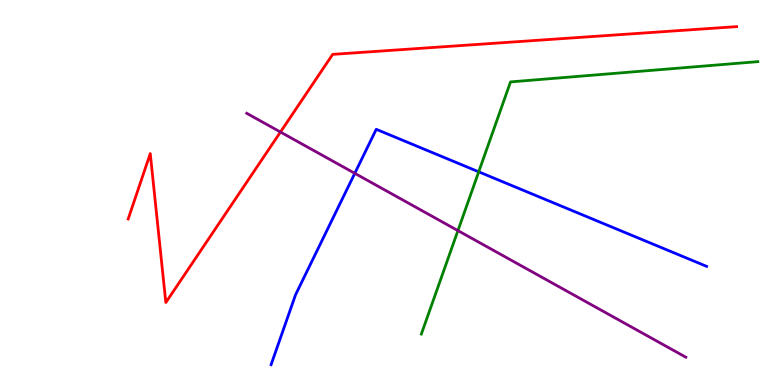[{'lines': ['blue', 'red'], 'intersections': []}, {'lines': ['green', 'red'], 'intersections': []}, {'lines': ['purple', 'red'], 'intersections': [{'x': 3.62, 'y': 6.57}]}, {'lines': ['blue', 'green'], 'intersections': [{'x': 6.18, 'y': 5.54}]}, {'lines': ['blue', 'purple'], 'intersections': [{'x': 4.58, 'y': 5.5}]}, {'lines': ['green', 'purple'], 'intersections': [{'x': 5.91, 'y': 4.01}]}]